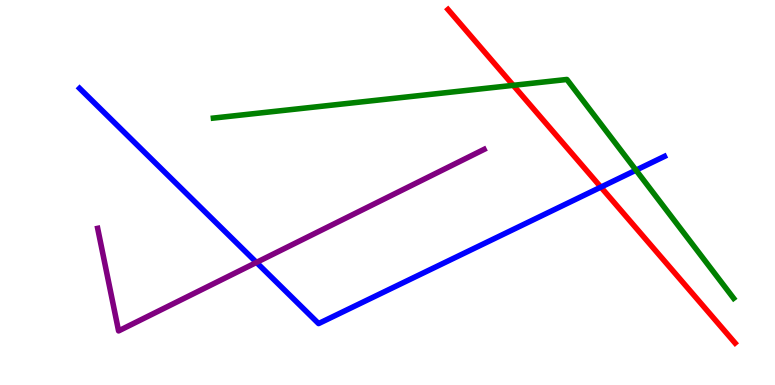[{'lines': ['blue', 'red'], 'intersections': [{'x': 7.75, 'y': 5.14}]}, {'lines': ['green', 'red'], 'intersections': [{'x': 6.62, 'y': 7.78}]}, {'lines': ['purple', 'red'], 'intersections': []}, {'lines': ['blue', 'green'], 'intersections': [{'x': 8.21, 'y': 5.58}]}, {'lines': ['blue', 'purple'], 'intersections': [{'x': 3.31, 'y': 3.18}]}, {'lines': ['green', 'purple'], 'intersections': []}]